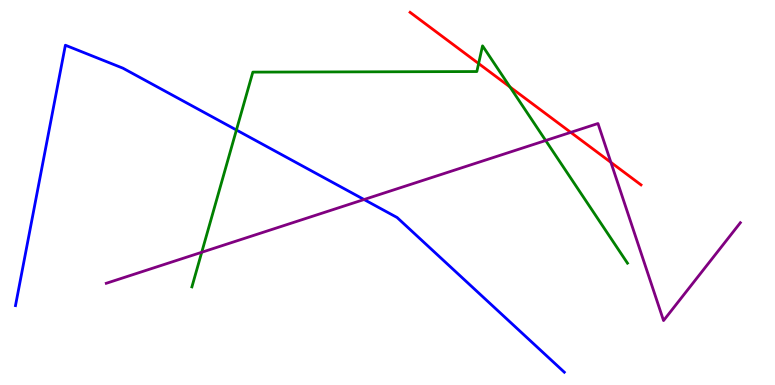[{'lines': ['blue', 'red'], 'intersections': []}, {'lines': ['green', 'red'], 'intersections': [{'x': 6.18, 'y': 8.35}, {'x': 6.58, 'y': 7.74}]}, {'lines': ['purple', 'red'], 'intersections': [{'x': 7.36, 'y': 6.56}, {'x': 7.88, 'y': 5.78}]}, {'lines': ['blue', 'green'], 'intersections': [{'x': 3.05, 'y': 6.62}]}, {'lines': ['blue', 'purple'], 'intersections': [{'x': 4.7, 'y': 4.82}]}, {'lines': ['green', 'purple'], 'intersections': [{'x': 2.6, 'y': 3.45}, {'x': 7.04, 'y': 6.35}]}]